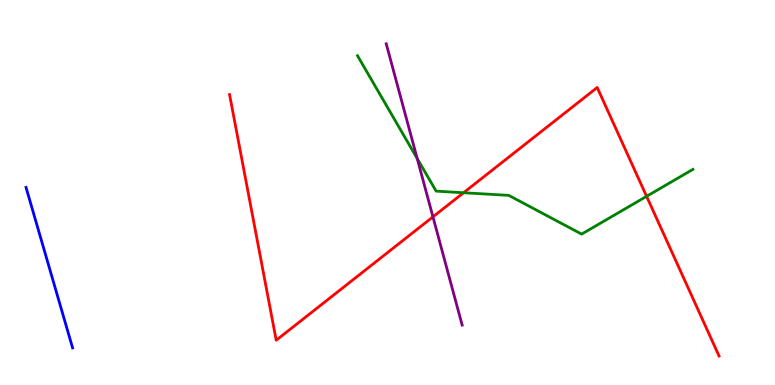[{'lines': ['blue', 'red'], 'intersections': []}, {'lines': ['green', 'red'], 'intersections': [{'x': 5.98, 'y': 4.99}, {'x': 8.34, 'y': 4.9}]}, {'lines': ['purple', 'red'], 'intersections': [{'x': 5.59, 'y': 4.37}]}, {'lines': ['blue', 'green'], 'intersections': []}, {'lines': ['blue', 'purple'], 'intersections': []}, {'lines': ['green', 'purple'], 'intersections': [{'x': 5.38, 'y': 5.88}]}]